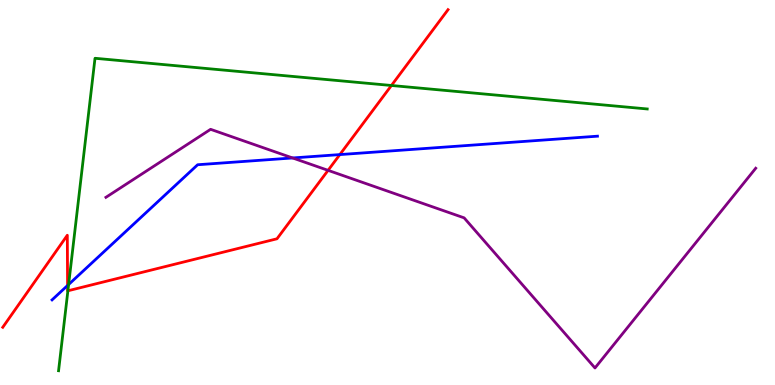[{'lines': ['blue', 'red'], 'intersections': [{'x': 0.872, 'y': 2.59}, {'x': 4.39, 'y': 5.98}]}, {'lines': ['green', 'red'], 'intersections': [{'x': 0.876, 'y': 2.45}, {'x': 5.05, 'y': 7.78}]}, {'lines': ['purple', 'red'], 'intersections': [{'x': 4.23, 'y': 5.58}]}, {'lines': ['blue', 'green'], 'intersections': [{'x': 0.885, 'y': 2.61}]}, {'lines': ['blue', 'purple'], 'intersections': [{'x': 3.78, 'y': 5.9}]}, {'lines': ['green', 'purple'], 'intersections': []}]